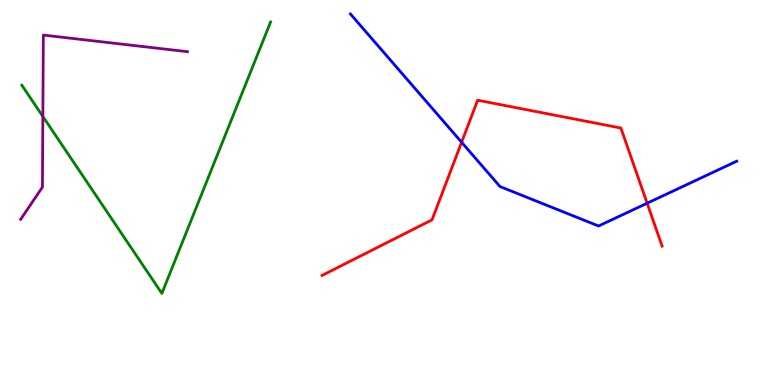[{'lines': ['blue', 'red'], 'intersections': [{'x': 5.96, 'y': 6.31}, {'x': 8.35, 'y': 4.72}]}, {'lines': ['green', 'red'], 'intersections': []}, {'lines': ['purple', 'red'], 'intersections': []}, {'lines': ['blue', 'green'], 'intersections': []}, {'lines': ['blue', 'purple'], 'intersections': []}, {'lines': ['green', 'purple'], 'intersections': [{'x': 0.553, 'y': 6.97}]}]